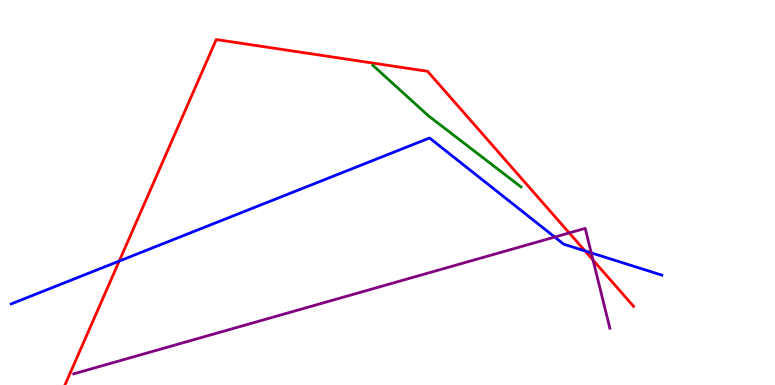[{'lines': ['blue', 'red'], 'intersections': [{'x': 1.54, 'y': 3.22}, {'x': 7.55, 'y': 3.48}]}, {'lines': ['green', 'red'], 'intersections': []}, {'lines': ['purple', 'red'], 'intersections': [{'x': 7.34, 'y': 3.95}, {'x': 7.65, 'y': 3.24}]}, {'lines': ['blue', 'green'], 'intersections': []}, {'lines': ['blue', 'purple'], 'intersections': [{'x': 7.16, 'y': 3.84}, {'x': 7.63, 'y': 3.43}]}, {'lines': ['green', 'purple'], 'intersections': []}]